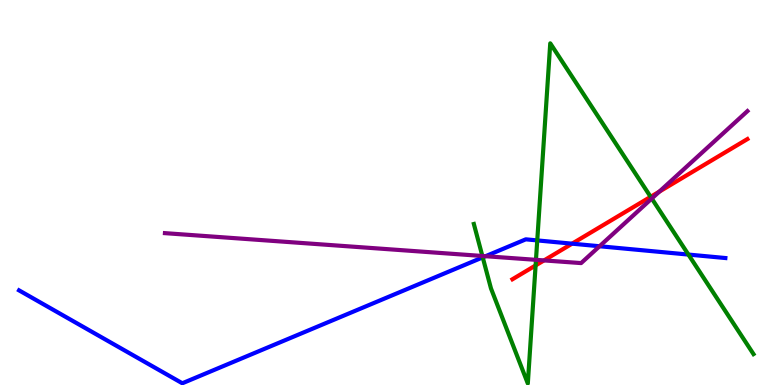[{'lines': ['blue', 'red'], 'intersections': [{'x': 7.38, 'y': 3.67}]}, {'lines': ['green', 'red'], 'intersections': [{'x': 6.91, 'y': 3.11}, {'x': 8.4, 'y': 4.89}]}, {'lines': ['purple', 'red'], 'intersections': [{'x': 7.02, 'y': 3.24}, {'x': 8.51, 'y': 5.02}]}, {'lines': ['blue', 'green'], 'intersections': [{'x': 6.23, 'y': 3.31}, {'x': 6.93, 'y': 3.76}, {'x': 8.88, 'y': 3.39}]}, {'lines': ['blue', 'purple'], 'intersections': [{'x': 6.26, 'y': 3.35}, {'x': 7.74, 'y': 3.6}]}, {'lines': ['green', 'purple'], 'intersections': [{'x': 6.22, 'y': 3.35}, {'x': 6.92, 'y': 3.25}, {'x': 8.41, 'y': 4.84}]}]